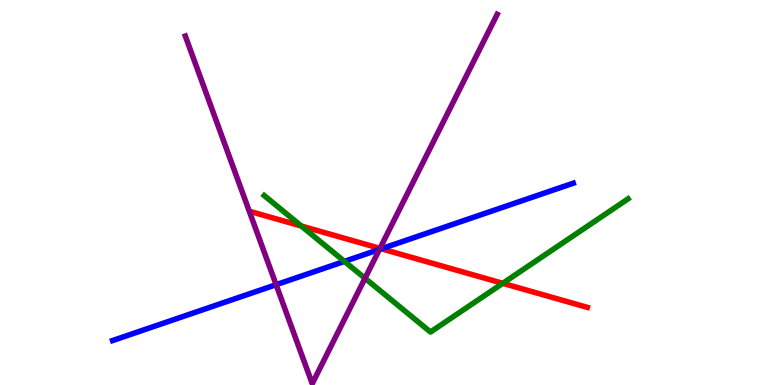[{'lines': ['blue', 'red'], 'intersections': [{'x': 4.92, 'y': 3.54}]}, {'lines': ['green', 'red'], 'intersections': [{'x': 3.89, 'y': 4.13}, {'x': 6.49, 'y': 2.64}]}, {'lines': ['purple', 'red'], 'intersections': [{'x': 4.9, 'y': 3.55}]}, {'lines': ['blue', 'green'], 'intersections': [{'x': 4.44, 'y': 3.21}]}, {'lines': ['blue', 'purple'], 'intersections': [{'x': 3.56, 'y': 2.61}, {'x': 4.9, 'y': 3.52}]}, {'lines': ['green', 'purple'], 'intersections': [{'x': 4.71, 'y': 2.77}]}]